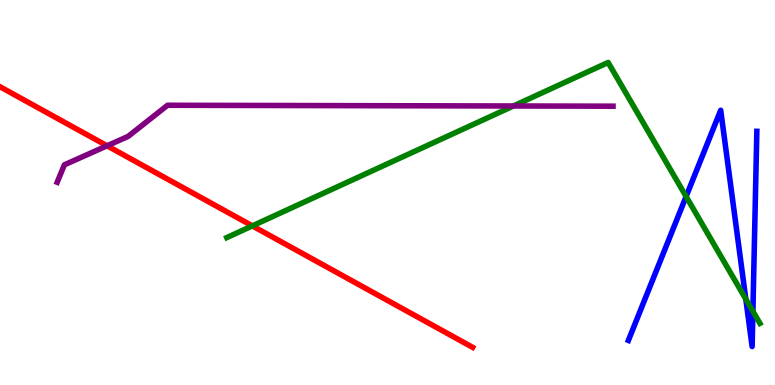[{'lines': ['blue', 'red'], 'intersections': []}, {'lines': ['green', 'red'], 'intersections': [{'x': 3.26, 'y': 4.13}]}, {'lines': ['purple', 'red'], 'intersections': [{'x': 1.38, 'y': 6.21}]}, {'lines': ['blue', 'green'], 'intersections': [{'x': 8.85, 'y': 4.9}, {'x': 9.62, 'y': 2.23}, {'x': 9.71, 'y': 1.91}]}, {'lines': ['blue', 'purple'], 'intersections': []}, {'lines': ['green', 'purple'], 'intersections': [{'x': 6.62, 'y': 7.25}]}]